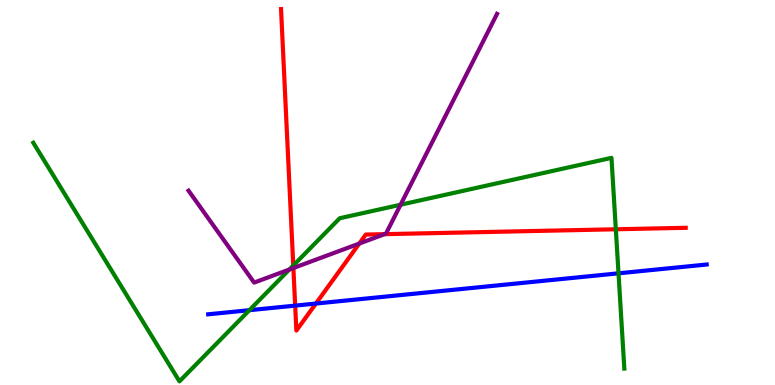[{'lines': ['blue', 'red'], 'intersections': [{'x': 3.81, 'y': 2.06}, {'x': 4.08, 'y': 2.12}]}, {'lines': ['green', 'red'], 'intersections': [{'x': 3.78, 'y': 3.1}, {'x': 7.95, 'y': 4.04}]}, {'lines': ['purple', 'red'], 'intersections': [{'x': 3.79, 'y': 3.04}, {'x': 4.64, 'y': 3.67}, {'x': 4.96, 'y': 3.92}]}, {'lines': ['blue', 'green'], 'intersections': [{'x': 3.22, 'y': 1.94}, {'x': 7.98, 'y': 2.9}]}, {'lines': ['blue', 'purple'], 'intersections': []}, {'lines': ['green', 'purple'], 'intersections': [{'x': 3.73, 'y': 3.0}, {'x': 5.17, 'y': 4.68}]}]